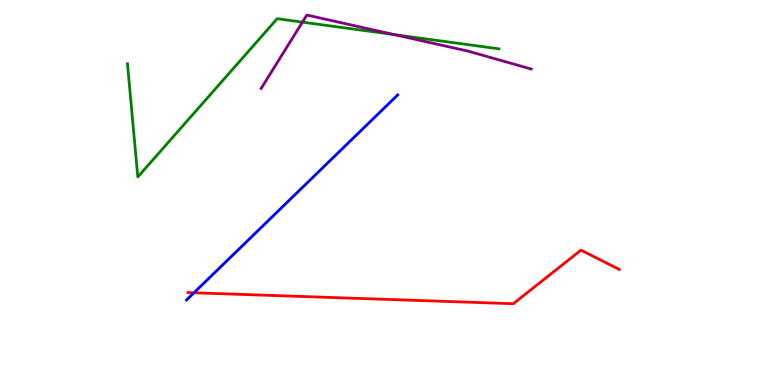[{'lines': ['blue', 'red'], 'intersections': [{'x': 2.5, 'y': 2.4}]}, {'lines': ['green', 'red'], 'intersections': []}, {'lines': ['purple', 'red'], 'intersections': []}, {'lines': ['blue', 'green'], 'intersections': []}, {'lines': ['blue', 'purple'], 'intersections': []}, {'lines': ['green', 'purple'], 'intersections': [{'x': 3.9, 'y': 9.43}, {'x': 5.09, 'y': 9.1}]}]